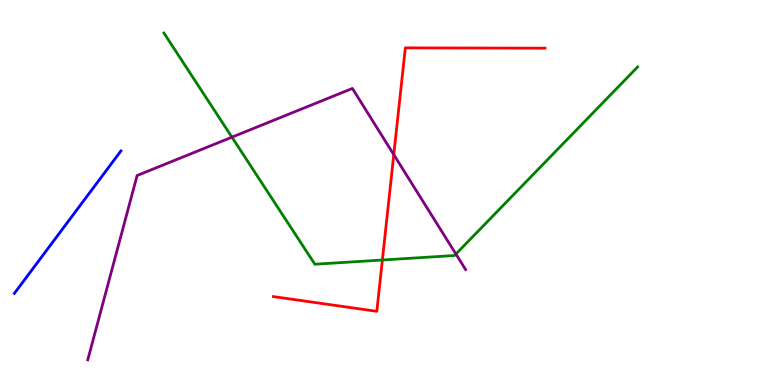[{'lines': ['blue', 'red'], 'intersections': []}, {'lines': ['green', 'red'], 'intersections': [{'x': 4.93, 'y': 3.25}]}, {'lines': ['purple', 'red'], 'intersections': [{'x': 5.08, 'y': 5.98}]}, {'lines': ['blue', 'green'], 'intersections': []}, {'lines': ['blue', 'purple'], 'intersections': []}, {'lines': ['green', 'purple'], 'intersections': [{'x': 2.99, 'y': 6.44}, {'x': 5.88, 'y': 3.4}]}]